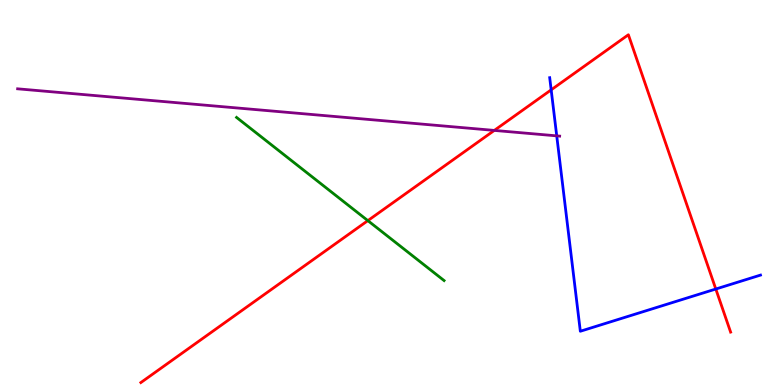[{'lines': ['blue', 'red'], 'intersections': [{'x': 7.11, 'y': 7.67}, {'x': 9.24, 'y': 2.49}]}, {'lines': ['green', 'red'], 'intersections': [{'x': 4.75, 'y': 4.27}]}, {'lines': ['purple', 'red'], 'intersections': [{'x': 6.38, 'y': 6.61}]}, {'lines': ['blue', 'green'], 'intersections': []}, {'lines': ['blue', 'purple'], 'intersections': [{'x': 7.18, 'y': 6.47}]}, {'lines': ['green', 'purple'], 'intersections': []}]